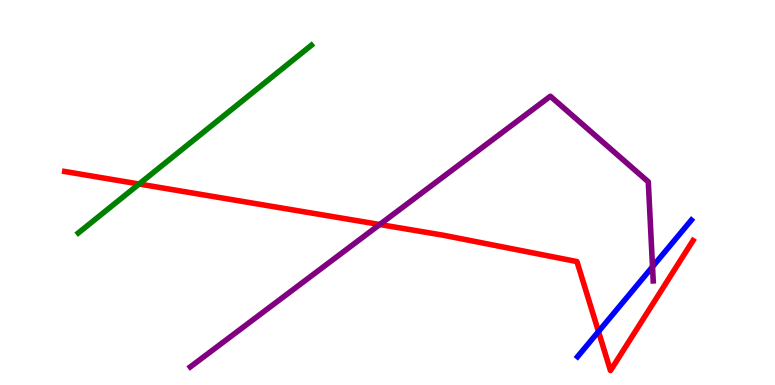[{'lines': ['blue', 'red'], 'intersections': [{'x': 7.72, 'y': 1.39}]}, {'lines': ['green', 'red'], 'intersections': [{'x': 1.79, 'y': 5.22}]}, {'lines': ['purple', 'red'], 'intersections': [{'x': 4.9, 'y': 4.17}]}, {'lines': ['blue', 'green'], 'intersections': []}, {'lines': ['blue', 'purple'], 'intersections': [{'x': 8.42, 'y': 3.07}]}, {'lines': ['green', 'purple'], 'intersections': []}]